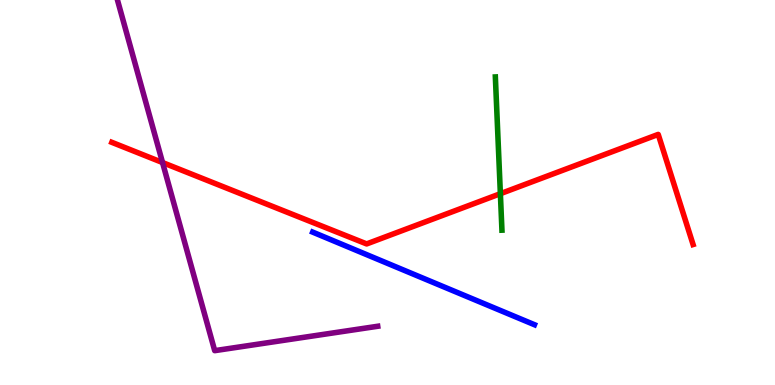[{'lines': ['blue', 'red'], 'intersections': []}, {'lines': ['green', 'red'], 'intersections': [{'x': 6.46, 'y': 4.97}]}, {'lines': ['purple', 'red'], 'intersections': [{'x': 2.1, 'y': 5.78}]}, {'lines': ['blue', 'green'], 'intersections': []}, {'lines': ['blue', 'purple'], 'intersections': []}, {'lines': ['green', 'purple'], 'intersections': []}]